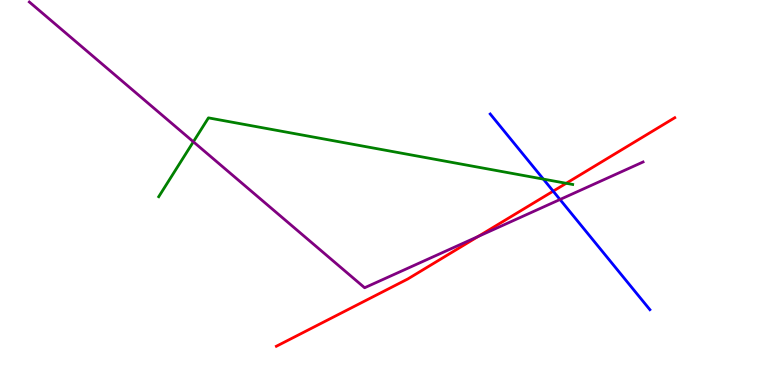[{'lines': ['blue', 'red'], 'intersections': [{'x': 7.14, 'y': 5.03}]}, {'lines': ['green', 'red'], 'intersections': [{'x': 7.31, 'y': 5.24}]}, {'lines': ['purple', 'red'], 'intersections': [{'x': 6.17, 'y': 3.86}]}, {'lines': ['blue', 'green'], 'intersections': [{'x': 7.01, 'y': 5.35}]}, {'lines': ['blue', 'purple'], 'intersections': [{'x': 7.23, 'y': 4.82}]}, {'lines': ['green', 'purple'], 'intersections': [{'x': 2.5, 'y': 6.32}]}]